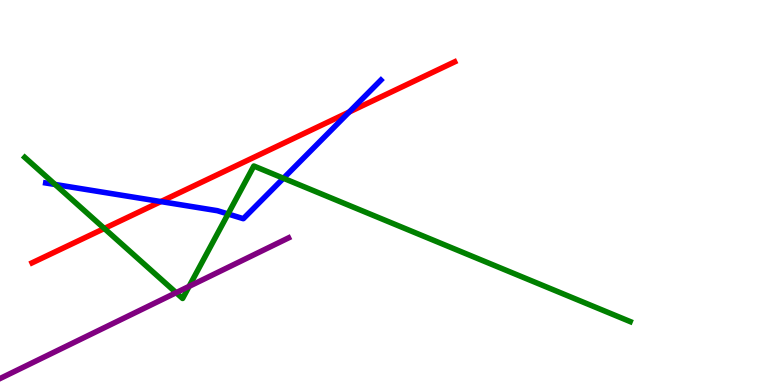[{'lines': ['blue', 'red'], 'intersections': [{'x': 2.08, 'y': 4.76}, {'x': 4.51, 'y': 7.09}]}, {'lines': ['green', 'red'], 'intersections': [{'x': 1.35, 'y': 4.07}]}, {'lines': ['purple', 'red'], 'intersections': []}, {'lines': ['blue', 'green'], 'intersections': [{'x': 0.711, 'y': 5.21}, {'x': 2.94, 'y': 4.44}, {'x': 3.66, 'y': 5.37}]}, {'lines': ['blue', 'purple'], 'intersections': []}, {'lines': ['green', 'purple'], 'intersections': [{'x': 2.27, 'y': 2.4}, {'x': 2.44, 'y': 2.56}]}]